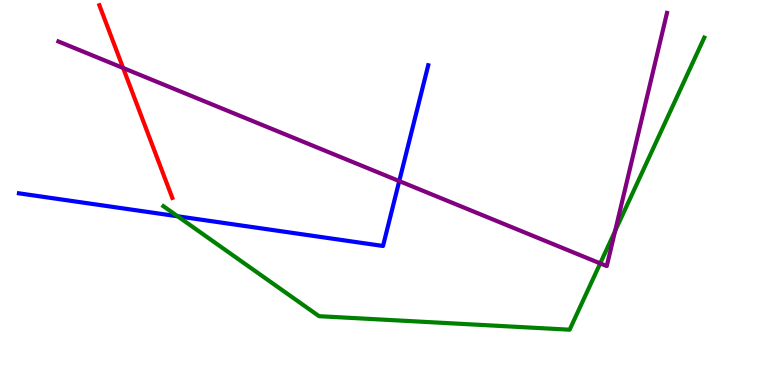[{'lines': ['blue', 'red'], 'intersections': []}, {'lines': ['green', 'red'], 'intersections': []}, {'lines': ['purple', 'red'], 'intersections': [{'x': 1.59, 'y': 8.23}]}, {'lines': ['blue', 'green'], 'intersections': [{'x': 2.29, 'y': 4.38}]}, {'lines': ['blue', 'purple'], 'intersections': [{'x': 5.15, 'y': 5.3}]}, {'lines': ['green', 'purple'], 'intersections': [{'x': 7.74, 'y': 3.16}, {'x': 7.94, 'y': 4.0}]}]